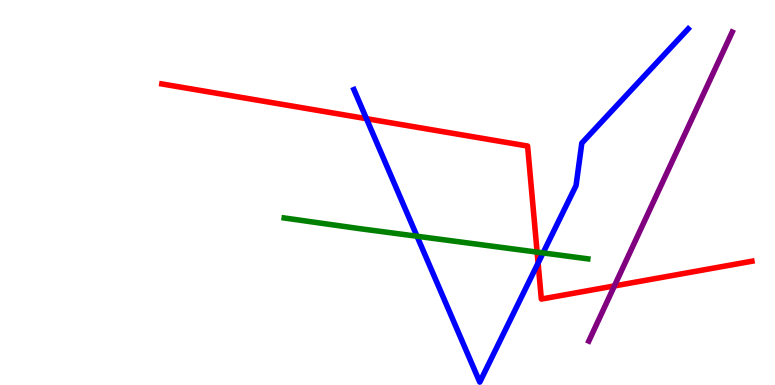[{'lines': ['blue', 'red'], 'intersections': [{'x': 4.73, 'y': 6.92}, {'x': 6.94, 'y': 3.17}]}, {'lines': ['green', 'red'], 'intersections': [{'x': 6.93, 'y': 3.45}]}, {'lines': ['purple', 'red'], 'intersections': [{'x': 7.93, 'y': 2.57}]}, {'lines': ['blue', 'green'], 'intersections': [{'x': 5.38, 'y': 3.86}, {'x': 7.01, 'y': 3.43}]}, {'lines': ['blue', 'purple'], 'intersections': []}, {'lines': ['green', 'purple'], 'intersections': []}]